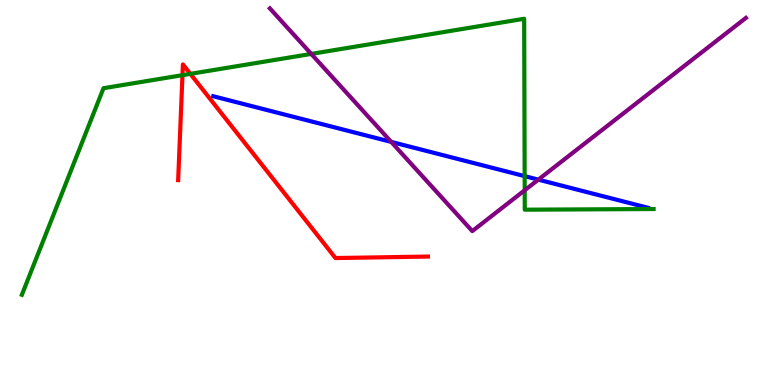[{'lines': ['blue', 'red'], 'intersections': []}, {'lines': ['green', 'red'], 'intersections': [{'x': 2.35, 'y': 8.05}, {'x': 2.46, 'y': 8.08}]}, {'lines': ['purple', 'red'], 'intersections': []}, {'lines': ['blue', 'green'], 'intersections': [{'x': 6.77, 'y': 5.43}]}, {'lines': ['blue', 'purple'], 'intersections': [{'x': 5.05, 'y': 6.31}, {'x': 6.95, 'y': 5.33}]}, {'lines': ['green', 'purple'], 'intersections': [{'x': 4.02, 'y': 8.6}, {'x': 6.77, 'y': 5.06}]}]